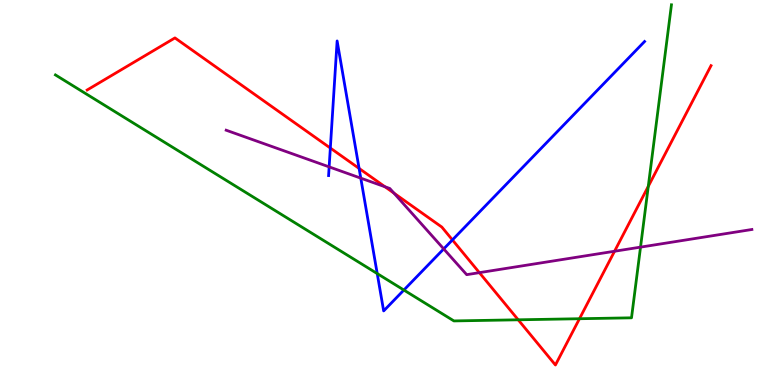[{'lines': ['blue', 'red'], 'intersections': [{'x': 4.26, 'y': 6.15}, {'x': 4.63, 'y': 5.63}, {'x': 5.84, 'y': 3.77}]}, {'lines': ['green', 'red'], 'intersections': [{'x': 6.69, 'y': 1.69}, {'x': 7.48, 'y': 1.72}, {'x': 8.36, 'y': 5.16}]}, {'lines': ['purple', 'red'], 'intersections': [{'x': 4.97, 'y': 5.15}, {'x': 5.08, 'y': 4.98}, {'x': 6.19, 'y': 2.92}, {'x': 7.93, 'y': 3.47}]}, {'lines': ['blue', 'green'], 'intersections': [{'x': 4.87, 'y': 2.89}, {'x': 5.21, 'y': 2.47}]}, {'lines': ['blue', 'purple'], 'intersections': [{'x': 4.25, 'y': 5.67}, {'x': 4.66, 'y': 5.37}, {'x': 5.73, 'y': 3.53}]}, {'lines': ['green', 'purple'], 'intersections': [{'x': 8.26, 'y': 3.58}]}]